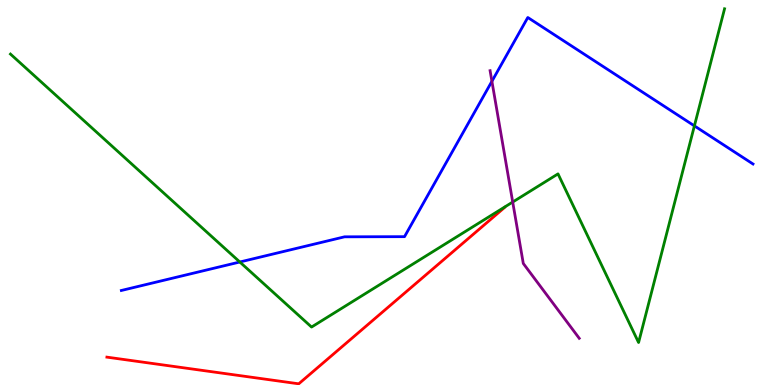[{'lines': ['blue', 'red'], 'intersections': []}, {'lines': ['green', 'red'], 'intersections': []}, {'lines': ['purple', 'red'], 'intersections': []}, {'lines': ['blue', 'green'], 'intersections': [{'x': 3.09, 'y': 3.19}, {'x': 8.96, 'y': 6.73}]}, {'lines': ['blue', 'purple'], 'intersections': [{'x': 6.35, 'y': 7.89}]}, {'lines': ['green', 'purple'], 'intersections': [{'x': 6.62, 'y': 4.75}]}]